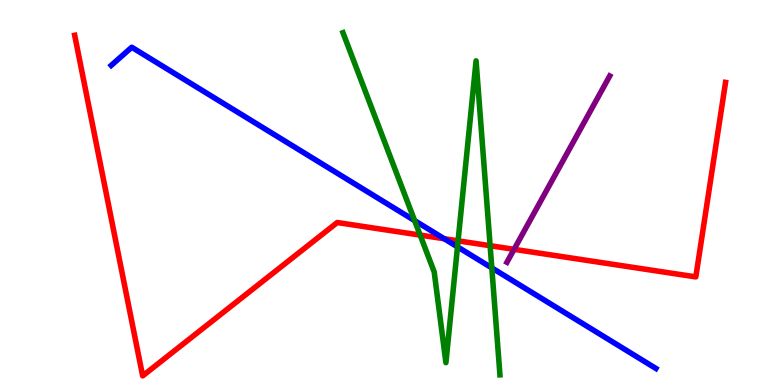[{'lines': ['blue', 'red'], 'intersections': [{'x': 5.73, 'y': 3.8}]}, {'lines': ['green', 'red'], 'intersections': [{'x': 5.42, 'y': 3.89}, {'x': 5.91, 'y': 3.74}, {'x': 6.32, 'y': 3.62}]}, {'lines': ['purple', 'red'], 'intersections': [{'x': 6.63, 'y': 3.52}]}, {'lines': ['blue', 'green'], 'intersections': [{'x': 5.35, 'y': 4.27}, {'x': 5.9, 'y': 3.59}, {'x': 6.35, 'y': 3.04}]}, {'lines': ['blue', 'purple'], 'intersections': []}, {'lines': ['green', 'purple'], 'intersections': []}]